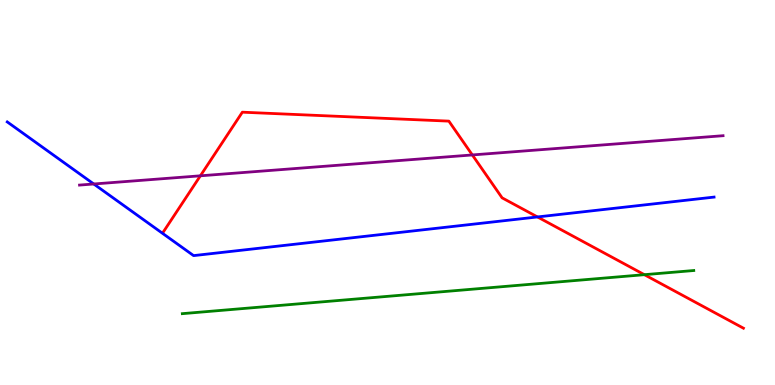[{'lines': ['blue', 'red'], 'intersections': [{'x': 6.94, 'y': 4.37}]}, {'lines': ['green', 'red'], 'intersections': [{'x': 8.31, 'y': 2.87}]}, {'lines': ['purple', 'red'], 'intersections': [{'x': 2.59, 'y': 5.43}, {'x': 6.09, 'y': 5.98}]}, {'lines': ['blue', 'green'], 'intersections': []}, {'lines': ['blue', 'purple'], 'intersections': [{'x': 1.21, 'y': 5.22}]}, {'lines': ['green', 'purple'], 'intersections': []}]